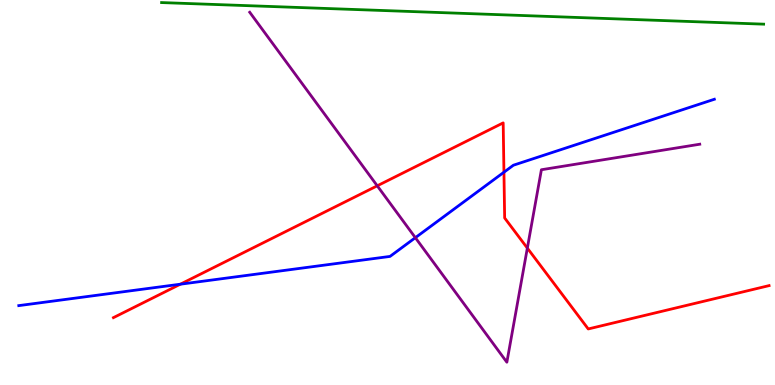[{'lines': ['blue', 'red'], 'intersections': [{'x': 2.33, 'y': 2.62}, {'x': 6.5, 'y': 5.53}]}, {'lines': ['green', 'red'], 'intersections': []}, {'lines': ['purple', 'red'], 'intersections': [{'x': 4.87, 'y': 5.17}, {'x': 6.8, 'y': 3.56}]}, {'lines': ['blue', 'green'], 'intersections': []}, {'lines': ['blue', 'purple'], 'intersections': [{'x': 5.36, 'y': 3.83}]}, {'lines': ['green', 'purple'], 'intersections': []}]